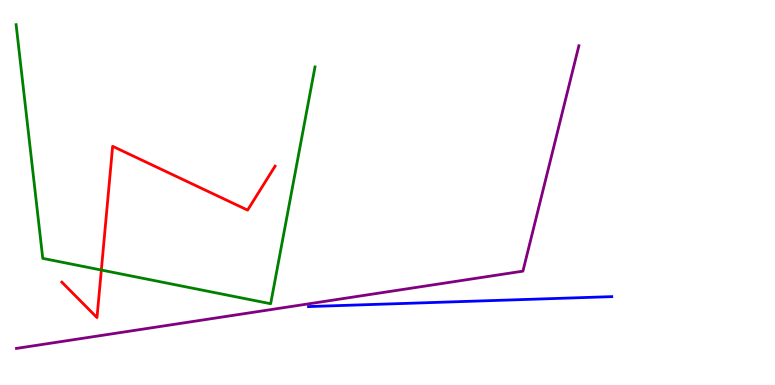[{'lines': ['blue', 'red'], 'intersections': []}, {'lines': ['green', 'red'], 'intersections': [{'x': 1.31, 'y': 2.99}]}, {'lines': ['purple', 'red'], 'intersections': []}, {'lines': ['blue', 'green'], 'intersections': []}, {'lines': ['blue', 'purple'], 'intersections': []}, {'lines': ['green', 'purple'], 'intersections': []}]